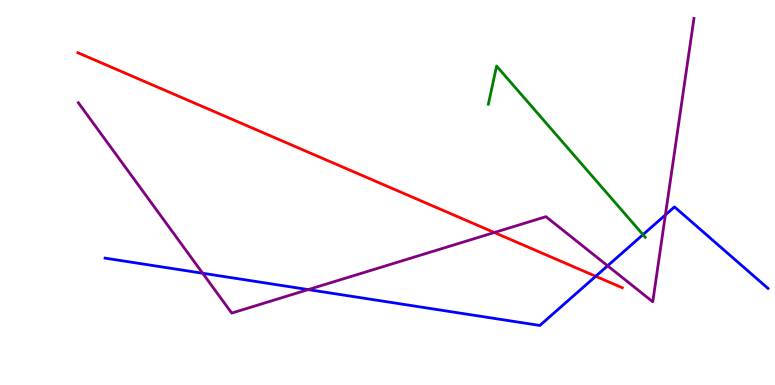[{'lines': ['blue', 'red'], 'intersections': [{'x': 7.69, 'y': 2.82}]}, {'lines': ['green', 'red'], 'intersections': []}, {'lines': ['purple', 'red'], 'intersections': [{'x': 6.38, 'y': 3.96}]}, {'lines': ['blue', 'green'], 'intersections': [{'x': 8.3, 'y': 3.9}]}, {'lines': ['blue', 'purple'], 'intersections': [{'x': 2.62, 'y': 2.9}, {'x': 3.98, 'y': 2.48}, {'x': 7.84, 'y': 3.1}, {'x': 8.59, 'y': 4.42}]}, {'lines': ['green', 'purple'], 'intersections': []}]